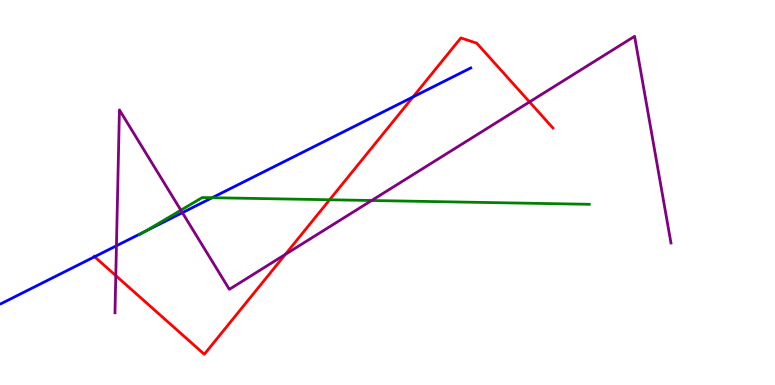[{'lines': ['blue', 'red'], 'intersections': [{'x': 1.22, 'y': 3.33}, {'x': 5.33, 'y': 7.48}]}, {'lines': ['green', 'red'], 'intersections': [{'x': 4.25, 'y': 4.81}]}, {'lines': ['purple', 'red'], 'intersections': [{'x': 1.49, 'y': 2.84}, {'x': 3.68, 'y': 3.39}, {'x': 6.83, 'y': 7.35}]}, {'lines': ['blue', 'green'], 'intersections': [{'x': 1.87, 'y': 3.99}, {'x': 2.74, 'y': 4.86}]}, {'lines': ['blue', 'purple'], 'intersections': [{'x': 1.5, 'y': 3.62}, {'x': 2.35, 'y': 4.48}]}, {'lines': ['green', 'purple'], 'intersections': [{'x': 2.33, 'y': 4.54}, {'x': 4.8, 'y': 4.79}]}]